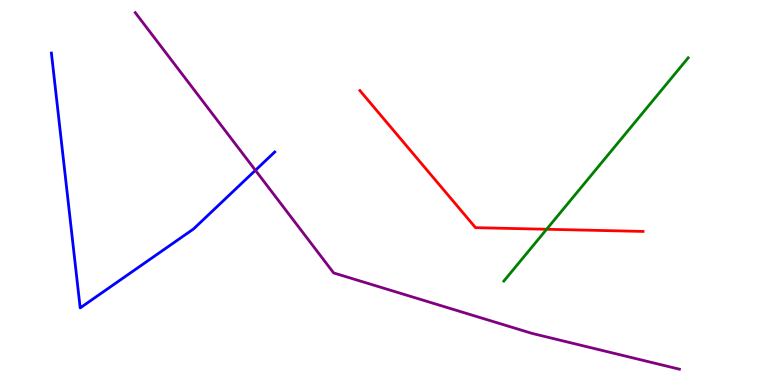[{'lines': ['blue', 'red'], 'intersections': []}, {'lines': ['green', 'red'], 'intersections': [{'x': 7.05, 'y': 4.05}]}, {'lines': ['purple', 'red'], 'intersections': []}, {'lines': ['blue', 'green'], 'intersections': []}, {'lines': ['blue', 'purple'], 'intersections': [{'x': 3.3, 'y': 5.58}]}, {'lines': ['green', 'purple'], 'intersections': []}]